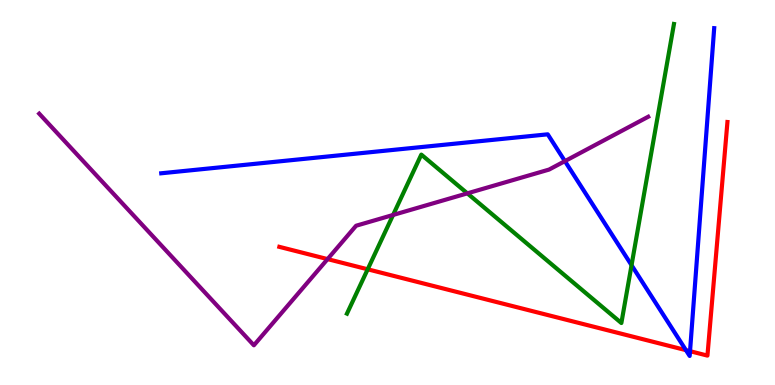[{'lines': ['blue', 'red'], 'intersections': [{'x': 8.85, 'y': 0.905}, {'x': 8.9, 'y': 0.878}]}, {'lines': ['green', 'red'], 'intersections': [{'x': 4.74, 'y': 3.01}]}, {'lines': ['purple', 'red'], 'intersections': [{'x': 4.23, 'y': 3.27}]}, {'lines': ['blue', 'green'], 'intersections': [{'x': 8.15, 'y': 3.11}]}, {'lines': ['blue', 'purple'], 'intersections': [{'x': 7.29, 'y': 5.81}]}, {'lines': ['green', 'purple'], 'intersections': [{'x': 5.07, 'y': 4.42}, {'x': 6.03, 'y': 4.98}]}]